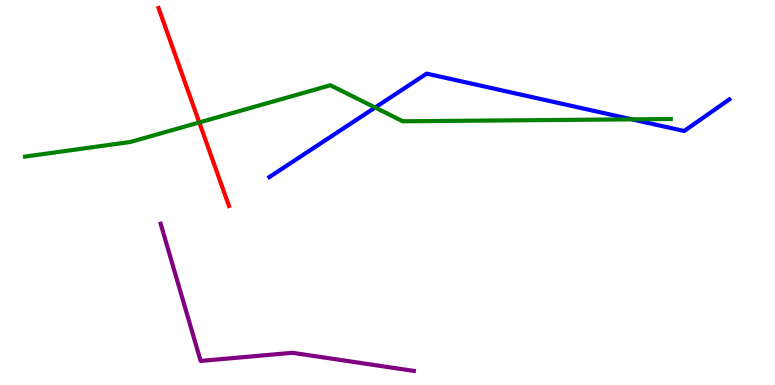[{'lines': ['blue', 'red'], 'intersections': []}, {'lines': ['green', 'red'], 'intersections': [{'x': 2.57, 'y': 6.82}]}, {'lines': ['purple', 'red'], 'intersections': []}, {'lines': ['blue', 'green'], 'intersections': [{'x': 4.84, 'y': 7.21}, {'x': 8.15, 'y': 6.9}]}, {'lines': ['blue', 'purple'], 'intersections': []}, {'lines': ['green', 'purple'], 'intersections': []}]